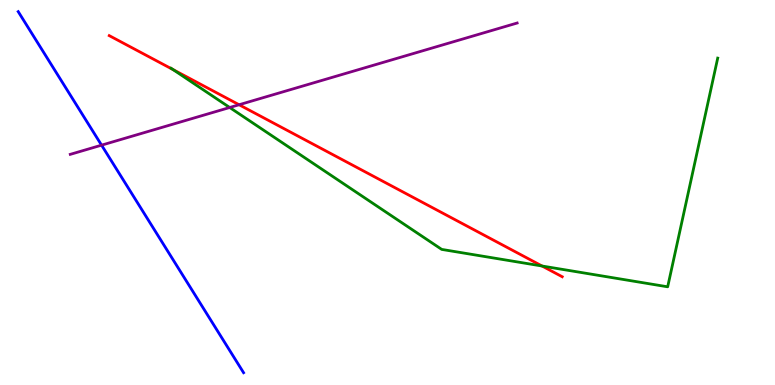[{'lines': ['blue', 'red'], 'intersections': []}, {'lines': ['green', 'red'], 'intersections': [{'x': 2.23, 'y': 8.19}, {'x': 6.99, 'y': 3.09}]}, {'lines': ['purple', 'red'], 'intersections': [{'x': 3.09, 'y': 7.28}]}, {'lines': ['blue', 'green'], 'intersections': []}, {'lines': ['blue', 'purple'], 'intersections': [{'x': 1.31, 'y': 6.23}]}, {'lines': ['green', 'purple'], 'intersections': [{'x': 2.96, 'y': 7.21}]}]